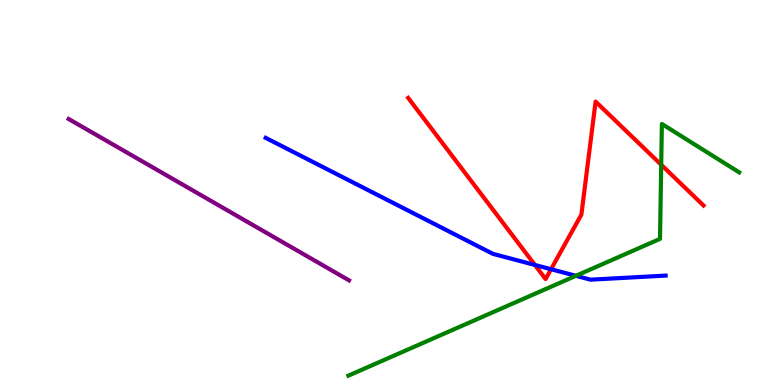[{'lines': ['blue', 'red'], 'intersections': [{'x': 6.9, 'y': 3.12}, {'x': 7.11, 'y': 3.01}]}, {'lines': ['green', 'red'], 'intersections': [{'x': 8.53, 'y': 5.72}]}, {'lines': ['purple', 'red'], 'intersections': []}, {'lines': ['blue', 'green'], 'intersections': [{'x': 7.43, 'y': 2.84}]}, {'lines': ['blue', 'purple'], 'intersections': []}, {'lines': ['green', 'purple'], 'intersections': []}]